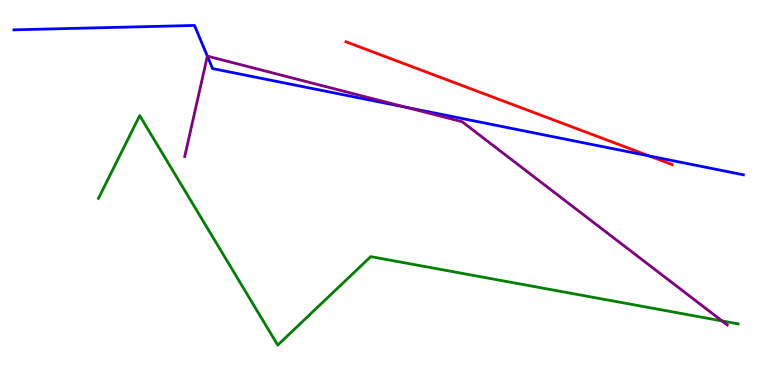[{'lines': ['blue', 'red'], 'intersections': [{'x': 8.38, 'y': 5.95}]}, {'lines': ['green', 'red'], 'intersections': []}, {'lines': ['purple', 'red'], 'intersections': []}, {'lines': ['blue', 'green'], 'intersections': []}, {'lines': ['blue', 'purple'], 'intersections': [{'x': 2.68, 'y': 8.54}, {'x': 5.25, 'y': 7.21}]}, {'lines': ['green', 'purple'], 'intersections': [{'x': 9.32, 'y': 1.66}]}]